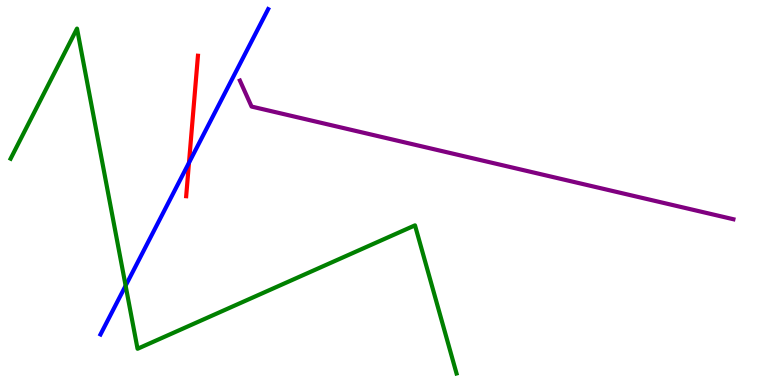[{'lines': ['blue', 'red'], 'intersections': [{'x': 2.44, 'y': 5.77}]}, {'lines': ['green', 'red'], 'intersections': []}, {'lines': ['purple', 'red'], 'intersections': []}, {'lines': ['blue', 'green'], 'intersections': [{'x': 1.62, 'y': 2.58}]}, {'lines': ['blue', 'purple'], 'intersections': []}, {'lines': ['green', 'purple'], 'intersections': []}]